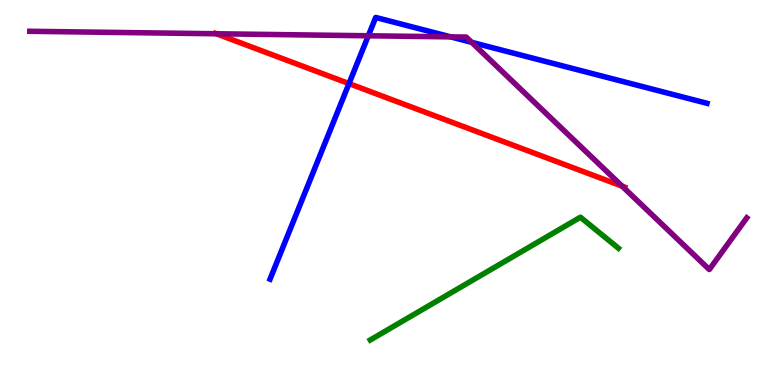[{'lines': ['blue', 'red'], 'intersections': [{'x': 4.5, 'y': 7.83}]}, {'lines': ['green', 'red'], 'intersections': []}, {'lines': ['purple', 'red'], 'intersections': [{'x': 2.79, 'y': 9.12}, {'x': 8.03, 'y': 5.16}]}, {'lines': ['blue', 'green'], 'intersections': []}, {'lines': ['blue', 'purple'], 'intersections': [{'x': 4.75, 'y': 9.07}, {'x': 5.81, 'y': 9.04}, {'x': 6.09, 'y': 8.9}]}, {'lines': ['green', 'purple'], 'intersections': []}]